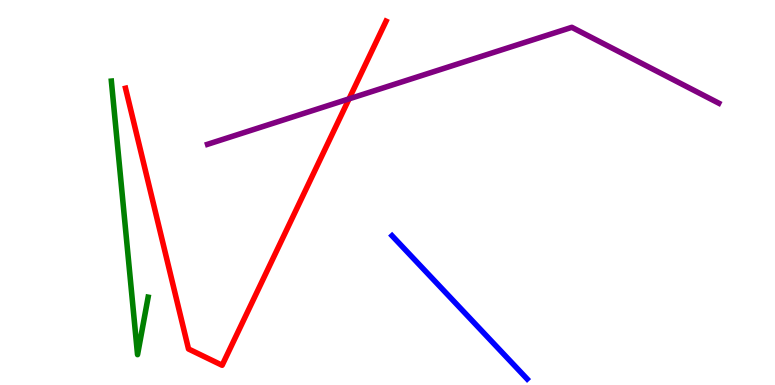[{'lines': ['blue', 'red'], 'intersections': []}, {'lines': ['green', 'red'], 'intersections': []}, {'lines': ['purple', 'red'], 'intersections': [{'x': 4.5, 'y': 7.43}]}, {'lines': ['blue', 'green'], 'intersections': []}, {'lines': ['blue', 'purple'], 'intersections': []}, {'lines': ['green', 'purple'], 'intersections': []}]